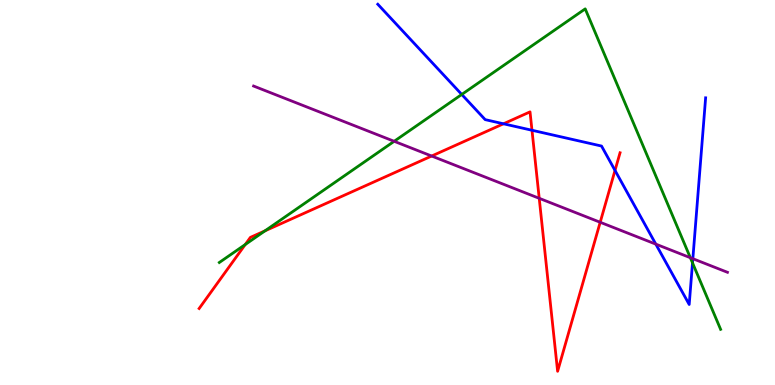[{'lines': ['blue', 'red'], 'intersections': [{'x': 6.5, 'y': 6.78}, {'x': 6.86, 'y': 6.62}, {'x': 7.94, 'y': 5.57}]}, {'lines': ['green', 'red'], 'intersections': [{'x': 3.16, 'y': 3.65}, {'x': 3.42, 'y': 4.0}]}, {'lines': ['purple', 'red'], 'intersections': [{'x': 5.57, 'y': 5.95}, {'x': 6.96, 'y': 4.85}, {'x': 7.74, 'y': 4.23}]}, {'lines': ['blue', 'green'], 'intersections': [{'x': 5.96, 'y': 7.55}, {'x': 8.94, 'y': 3.17}]}, {'lines': ['blue', 'purple'], 'intersections': [{'x': 8.46, 'y': 3.66}, {'x': 8.94, 'y': 3.28}]}, {'lines': ['green', 'purple'], 'intersections': [{'x': 5.09, 'y': 6.33}, {'x': 8.91, 'y': 3.31}]}]